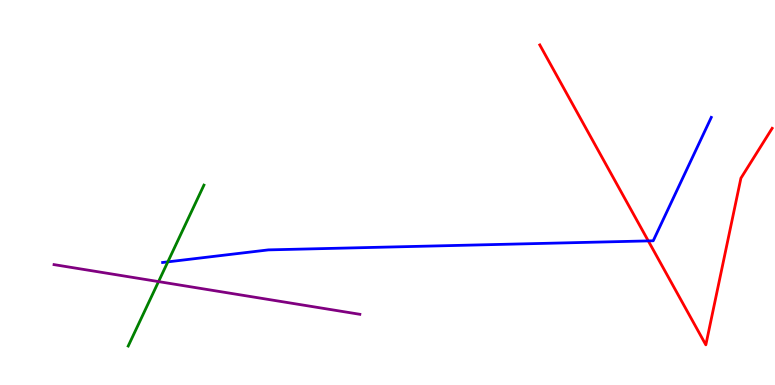[{'lines': ['blue', 'red'], 'intersections': [{'x': 8.36, 'y': 3.74}]}, {'lines': ['green', 'red'], 'intersections': []}, {'lines': ['purple', 'red'], 'intersections': []}, {'lines': ['blue', 'green'], 'intersections': [{'x': 2.17, 'y': 3.2}]}, {'lines': ['blue', 'purple'], 'intersections': []}, {'lines': ['green', 'purple'], 'intersections': [{'x': 2.05, 'y': 2.69}]}]